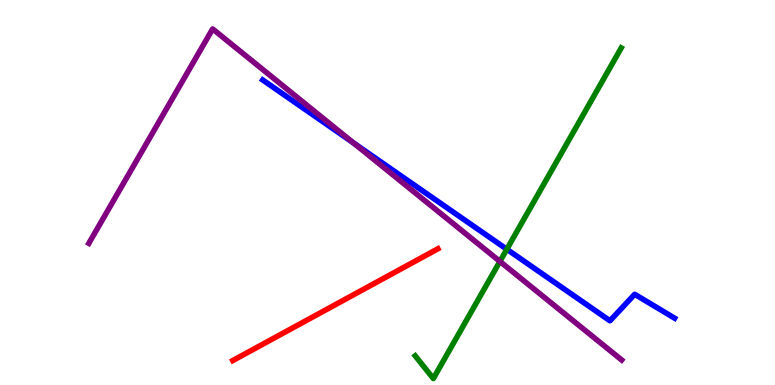[{'lines': ['blue', 'red'], 'intersections': []}, {'lines': ['green', 'red'], 'intersections': []}, {'lines': ['purple', 'red'], 'intersections': []}, {'lines': ['blue', 'green'], 'intersections': [{'x': 6.54, 'y': 3.53}]}, {'lines': ['blue', 'purple'], 'intersections': [{'x': 4.56, 'y': 6.29}]}, {'lines': ['green', 'purple'], 'intersections': [{'x': 6.45, 'y': 3.21}]}]